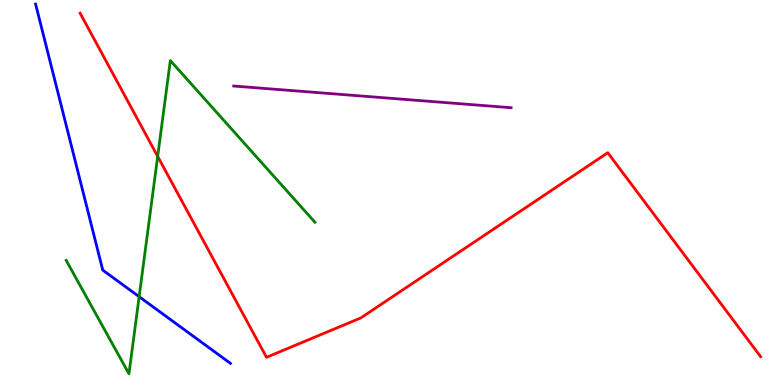[{'lines': ['blue', 'red'], 'intersections': []}, {'lines': ['green', 'red'], 'intersections': [{'x': 2.03, 'y': 5.94}]}, {'lines': ['purple', 'red'], 'intersections': []}, {'lines': ['blue', 'green'], 'intersections': [{'x': 1.8, 'y': 2.29}]}, {'lines': ['blue', 'purple'], 'intersections': []}, {'lines': ['green', 'purple'], 'intersections': []}]